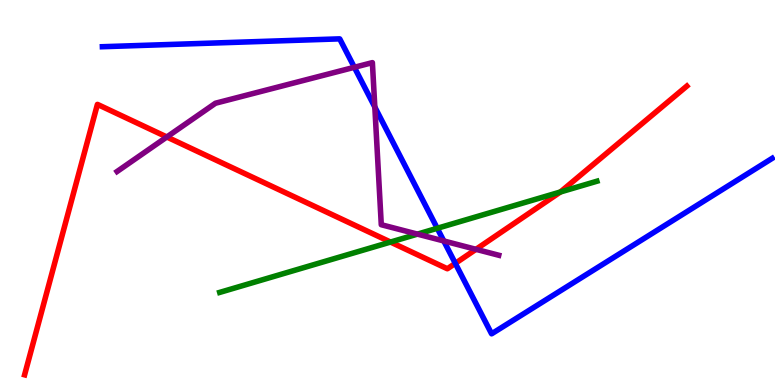[{'lines': ['blue', 'red'], 'intersections': [{'x': 5.87, 'y': 3.16}]}, {'lines': ['green', 'red'], 'intersections': [{'x': 5.04, 'y': 3.71}, {'x': 7.23, 'y': 5.01}]}, {'lines': ['purple', 'red'], 'intersections': [{'x': 2.15, 'y': 6.44}, {'x': 6.14, 'y': 3.52}]}, {'lines': ['blue', 'green'], 'intersections': [{'x': 5.64, 'y': 4.07}]}, {'lines': ['blue', 'purple'], 'intersections': [{'x': 4.57, 'y': 8.25}, {'x': 4.84, 'y': 7.22}, {'x': 5.73, 'y': 3.74}]}, {'lines': ['green', 'purple'], 'intersections': [{'x': 5.39, 'y': 3.92}]}]